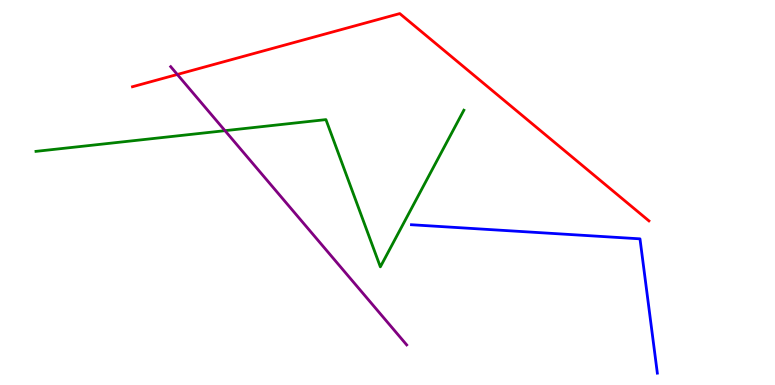[{'lines': ['blue', 'red'], 'intersections': []}, {'lines': ['green', 'red'], 'intersections': []}, {'lines': ['purple', 'red'], 'intersections': [{'x': 2.29, 'y': 8.07}]}, {'lines': ['blue', 'green'], 'intersections': []}, {'lines': ['blue', 'purple'], 'intersections': []}, {'lines': ['green', 'purple'], 'intersections': [{'x': 2.9, 'y': 6.61}]}]